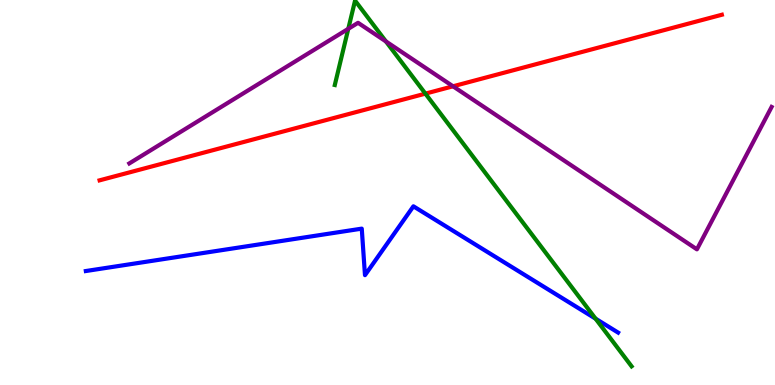[{'lines': ['blue', 'red'], 'intersections': []}, {'lines': ['green', 'red'], 'intersections': [{'x': 5.49, 'y': 7.57}]}, {'lines': ['purple', 'red'], 'intersections': [{'x': 5.85, 'y': 7.76}]}, {'lines': ['blue', 'green'], 'intersections': [{'x': 7.68, 'y': 1.72}]}, {'lines': ['blue', 'purple'], 'intersections': []}, {'lines': ['green', 'purple'], 'intersections': [{'x': 4.49, 'y': 9.25}, {'x': 4.98, 'y': 8.92}]}]